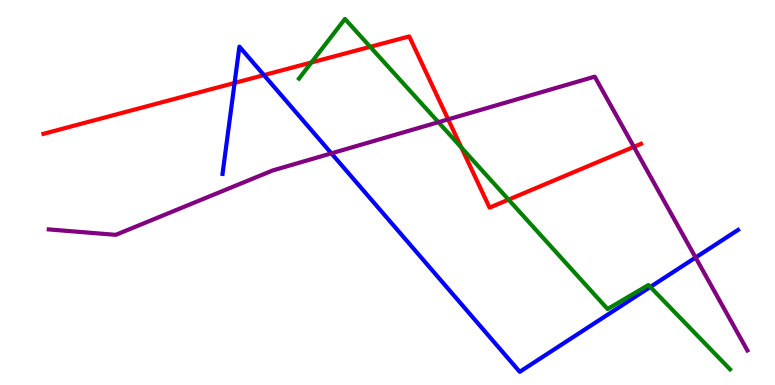[{'lines': ['blue', 'red'], 'intersections': [{'x': 3.03, 'y': 7.85}, {'x': 3.41, 'y': 8.05}]}, {'lines': ['green', 'red'], 'intersections': [{'x': 4.02, 'y': 8.38}, {'x': 4.78, 'y': 8.78}, {'x': 5.95, 'y': 6.17}, {'x': 6.56, 'y': 4.81}]}, {'lines': ['purple', 'red'], 'intersections': [{'x': 5.78, 'y': 6.9}, {'x': 8.18, 'y': 6.19}]}, {'lines': ['blue', 'green'], 'intersections': [{'x': 8.39, 'y': 2.55}]}, {'lines': ['blue', 'purple'], 'intersections': [{'x': 4.28, 'y': 6.02}, {'x': 8.98, 'y': 3.31}]}, {'lines': ['green', 'purple'], 'intersections': [{'x': 5.66, 'y': 6.83}]}]